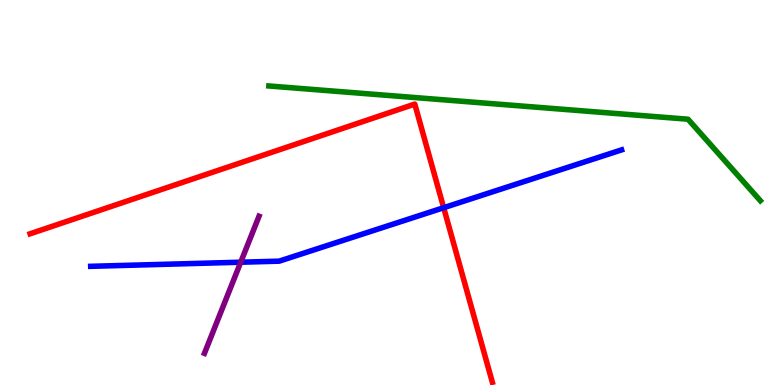[{'lines': ['blue', 'red'], 'intersections': [{'x': 5.72, 'y': 4.61}]}, {'lines': ['green', 'red'], 'intersections': []}, {'lines': ['purple', 'red'], 'intersections': []}, {'lines': ['blue', 'green'], 'intersections': []}, {'lines': ['blue', 'purple'], 'intersections': [{'x': 3.11, 'y': 3.19}]}, {'lines': ['green', 'purple'], 'intersections': []}]